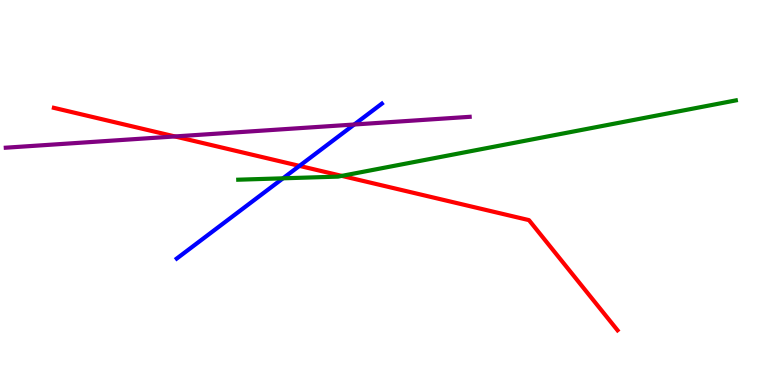[{'lines': ['blue', 'red'], 'intersections': [{'x': 3.86, 'y': 5.69}]}, {'lines': ['green', 'red'], 'intersections': [{'x': 4.41, 'y': 5.43}]}, {'lines': ['purple', 'red'], 'intersections': [{'x': 2.26, 'y': 6.46}]}, {'lines': ['blue', 'green'], 'intersections': [{'x': 3.65, 'y': 5.37}]}, {'lines': ['blue', 'purple'], 'intersections': [{'x': 4.57, 'y': 6.77}]}, {'lines': ['green', 'purple'], 'intersections': []}]